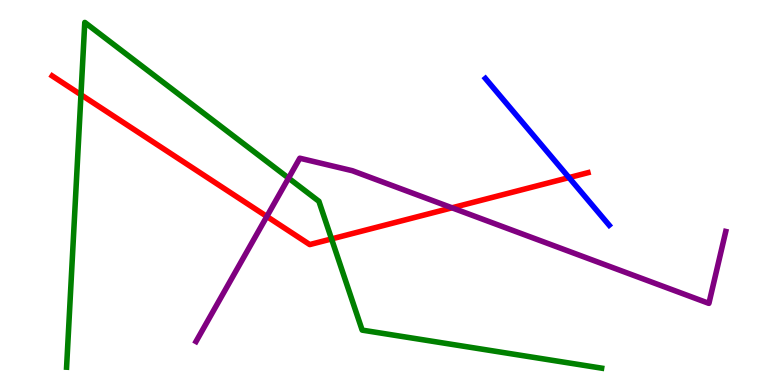[{'lines': ['blue', 'red'], 'intersections': [{'x': 7.34, 'y': 5.39}]}, {'lines': ['green', 'red'], 'intersections': [{'x': 1.04, 'y': 7.54}, {'x': 4.28, 'y': 3.79}]}, {'lines': ['purple', 'red'], 'intersections': [{'x': 3.44, 'y': 4.38}, {'x': 5.83, 'y': 4.6}]}, {'lines': ['blue', 'green'], 'intersections': []}, {'lines': ['blue', 'purple'], 'intersections': []}, {'lines': ['green', 'purple'], 'intersections': [{'x': 3.72, 'y': 5.37}]}]